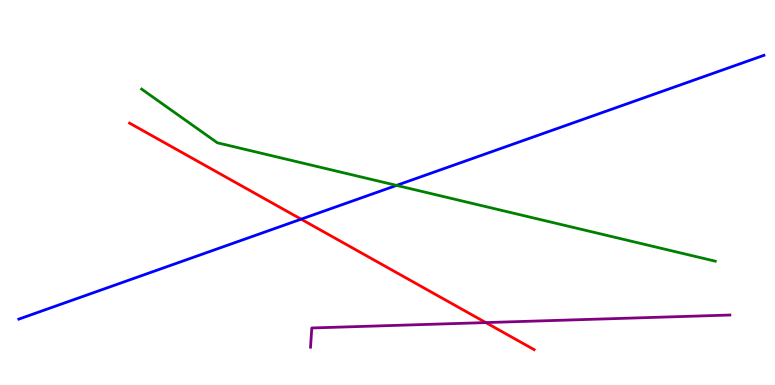[{'lines': ['blue', 'red'], 'intersections': [{'x': 3.89, 'y': 4.31}]}, {'lines': ['green', 'red'], 'intersections': []}, {'lines': ['purple', 'red'], 'intersections': [{'x': 6.27, 'y': 1.62}]}, {'lines': ['blue', 'green'], 'intersections': [{'x': 5.12, 'y': 5.18}]}, {'lines': ['blue', 'purple'], 'intersections': []}, {'lines': ['green', 'purple'], 'intersections': []}]